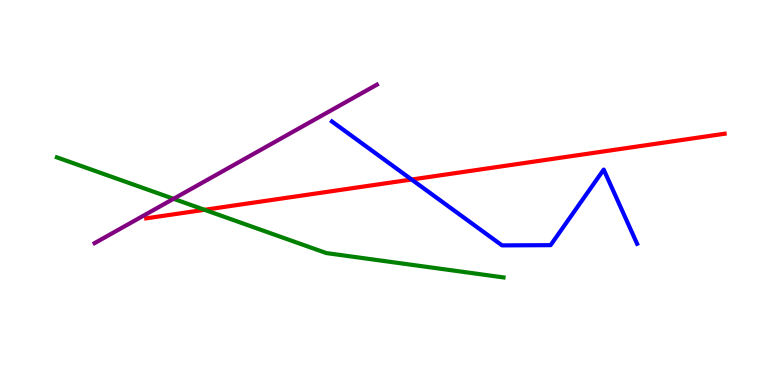[{'lines': ['blue', 'red'], 'intersections': [{'x': 5.31, 'y': 5.34}]}, {'lines': ['green', 'red'], 'intersections': [{'x': 2.64, 'y': 4.55}]}, {'lines': ['purple', 'red'], 'intersections': []}, {'lines': ['blue', 'green'], 'intersections': []}, {'lines': ['blue', 'purple'], 'intersections': []}, {'lines': ['green', 'purple'], 'intersections': [{'x': 2.24, 'y': 4.84}]}]